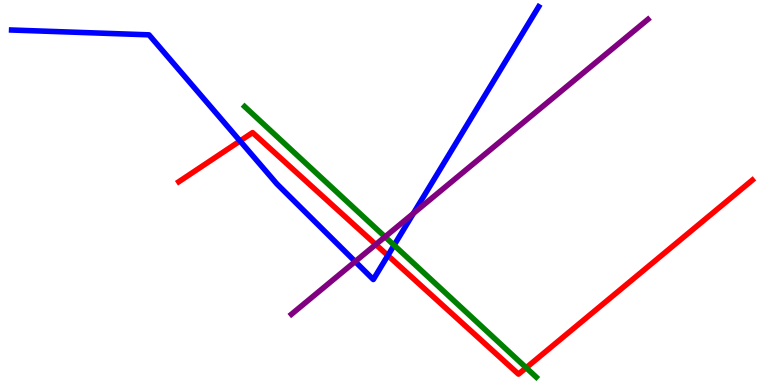[{'lines': ['blue', 'red'], 'intersections': [{'x': 3.1, 'y': 6.34}, {'x': 5.0, 'y': 3.36}]}, {'lines': ['green', 'red'], 'intersections': [{'x': 6.79, 'y': 0.448}]}, {'lines': ['purple', 'red'], 'intersections': [{'x': 4.85, 'y': 3.65}]}, {'lines': ['blue', 'green'], 'intersections': [{'x': 5.08, 'y': 3.63}]}, {'lines': ['blue', 'purple'], 'intersections': [{'x': 4.58, 'y': 3.21}, {'x': 5.33, 'y': 4.46}]}, {'lines': ['green', 'purple'], 'intersections': [{'x': 4.97, 'y': 3.85}]}]